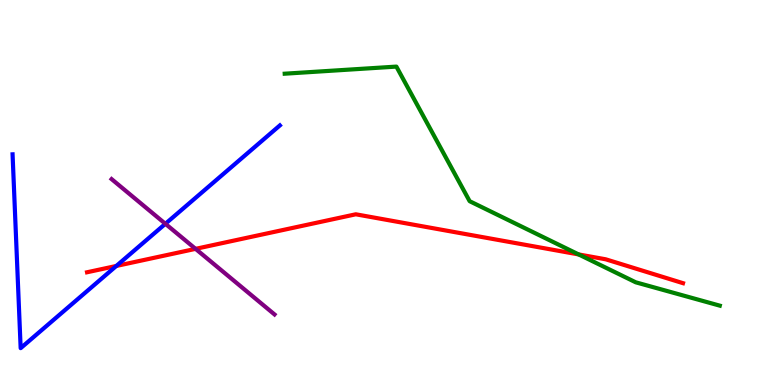[{'lines': ['blue', 'red'], 'intersections': [{'x': 1.5, 'y': 3.09}]}, {'lines': ['green', 'red'], 'intersections': [{'x': 7.47, 'y': 3.39}]}, {'lines': ['purple', 'red'], 'intersections': [{'x': 2.52, 'y': 3.54}]}, {'lines': ['blue', 'green'], 'intersections': []}, {'lines': ['blue', 'purple'], 'intersections': [{'x': 2.13, 'y': 4.19}]}, {'lines': ['green', 'purple'], 'intersections': []}]